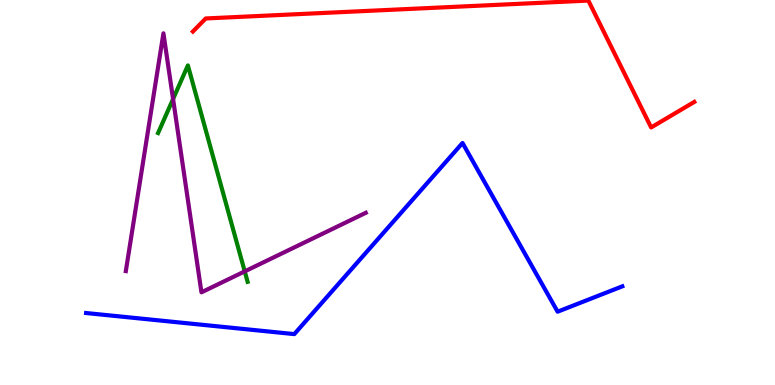[{'lines': ['blue', 'red'], 'intersections': []}, {'lines': ['green', 'red'], 'intersections': []}, {'lines': ['purple', 'red'], 'intersections': []}, {'lines': ['blue', 'green'], 'intersections': []}, {'lines': ['blue', 'purple'], 'intersections': []}, {'lines': ['green', 'purple'], 'intersections': [{'x': 2.23, 'y': 7.43}, {'x': 3.16, 'y': 2.95}]}]